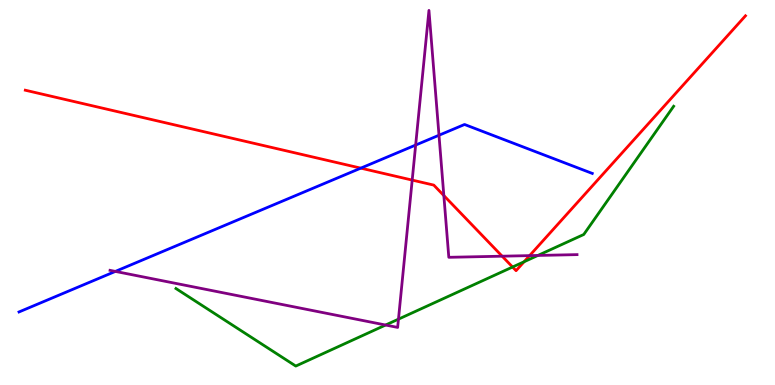[{'lines': ['blue', 'red'], 'intersections': [{'x': 4.66, 'y': 5.63}]}, {'lines': ['green', 'red'], 'intersections': [{'x': 6.61, 'y': 3.06}, {'x': 6.76, 'y': 3.2}]}, {'lines': ['purple', 'red'], 'intersections': [{'x': 5.32, 'y': 5.32}, {'x': 5.73, 'y': 4.92}, {'x': 6.48, 'y': 3.35}, {'x': 6.83, 'y': 3.36}]}, {'lines': ['blue', 'green'], 'intersections': []}, {'lines': ['blue', 'purple'], 'intersections': [{'x': 1.49, 'y': 2.95}, {'x': 5.36, 'y': 6.23}, {'x': 5.66, 'y': 6.49}]}, {'lines': ['green', 'purple'], 'intersections': [{'x': 4.98, 'y': 1.56}, {'x': 5.14, 'y': 1.71}, {'x': 6.94, 'y': 3.37}]}]